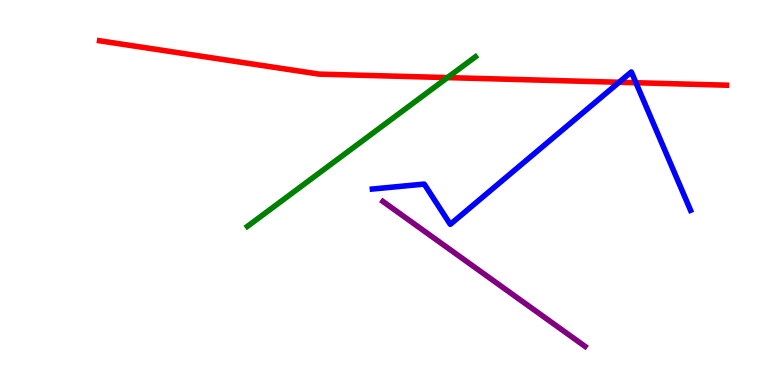[{'lines': ['blue', 'red'], 'intersections': [{'x': 7.99, 'y': 7.86}, {'x': 8.21, 'y': 7.85}]}, {'lines': ['green', 'red'], 'intersections': [{'x': 5.77, 'y': 7.98}]}, {'lines': ['purple', 'red'], 'intersections': []}, {'lines': ['blue', 'green'], 'intersections': []}, {'lines': ['blue', 'purple'], 'intersections': []}, {'lines': ['green', 'purple'], 'intersections': []}]